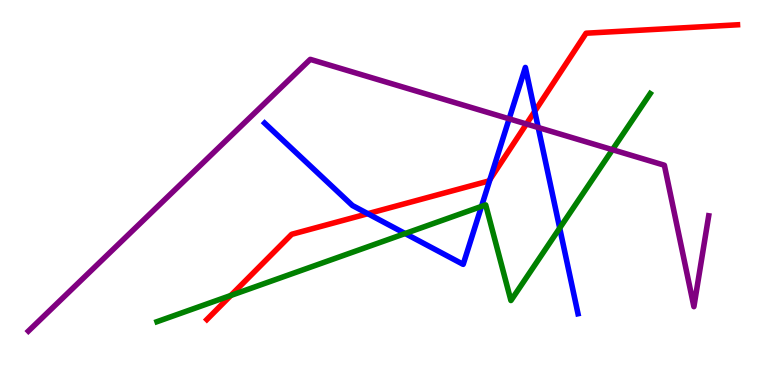[{'lines': ['blue', 'red'], 'intersections': [{'x': 4.75, 'y': 4.45}, {'x': 6.32, 'y': 5.34}, {'x': 6.9, 'y': 7.11}]}, {'lines': ['green', 'red'], 'intersections': [{'x': 2.98, 'y': 2.33}]}, {'lines': ['purple', 'red'], 'intersections': [{'x': 6.79, 'y': 6.78}]}, {'lines': ['blue', 'green'], 'intersections': [{'x': 5.23, 'y': 3.93}, {'x': 6.21, 'y': 4.64}, {'x': 7.22, 'y': 4.08}]}, {'lines': ['blue', 'purple'], 'intersections': [{'x': 6.57, 'y': 6.91}, {'x': 6.94, 'y': 6.69}]}, {'lines': ['green', 'purple'], 'intersections': [{'x': 7.9, 'y': 6.11}]}]